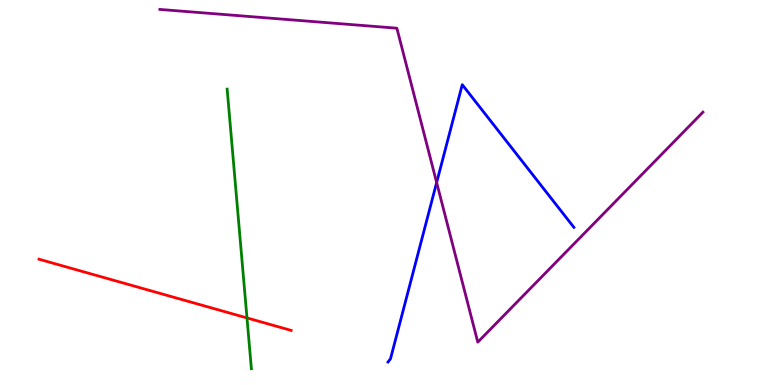[{'lines': ['blue', 'red'], 'intersections': []}, {'lines': ['green', 'red'], 'intersections': [{'x': 3.19, 'y': 1.74}]}, {'lines': ['purple', 'red'], 'intersections': []}, {'lines': ['blue', 'green'], 'intersections': []}, {'lines': ['blue', 'purple'], 'intersections': [{'x': 5.63, 'y': 5.26}]}, {'lines': ['green', 'purple'], 'intersections': []}]